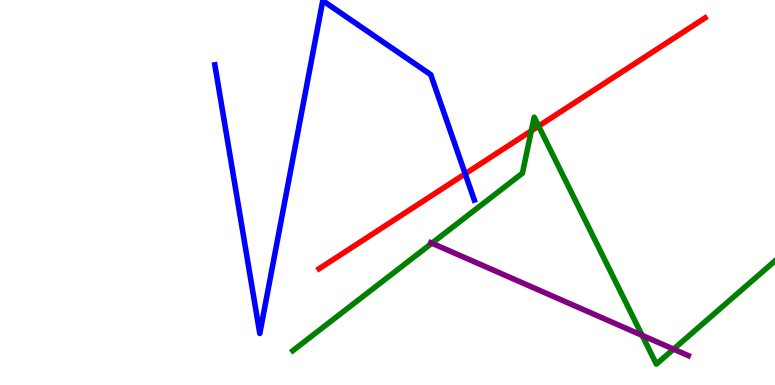[{'lines': ['blue', 'red'], 'intersections': [{'x': 6.0, 'y': 5.49}]}, {'lines': ['green', 'red'], 'intersections': [{'x': 6.86, 'y': 6.6}, {'x': 6.95, 'y': 6.72}]}, {'lines': ['purple', 'red'], 'intersections': []}, {'lines': ['blue', 'green'], 'intersections': []}, {'lines': ['blue', 'purple'], 'intersections': []}, {'lines': ['green', 'purple'], 'intersections': [{'x': 5.57, 'y': 3.68}, {'x': 8.29, 'y': 1.29}, {'x': 8.69, 'y': 0.931}]}]